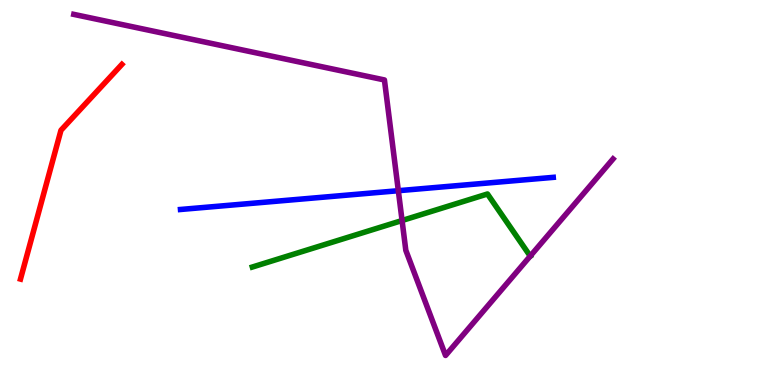[{'lines': ['blue', 'red'], 'intersections': []}, {'lines': ['green', 'red'], 'intersections': []}, {'lines': ['purple', 'red'], 'intersections': []}, {'lines': ['blue', 'green'], 'intersections': []}, {'lines': ['blue', 'purple'], 'intersections': [{'x': 5.14, 'y': 5.05}]}, {'lines': ['green', 'purple'], 'intersections': [{'x': 5.19, 'y': 4.27}, {'x': 6.84, 'y': 3.35}]}]